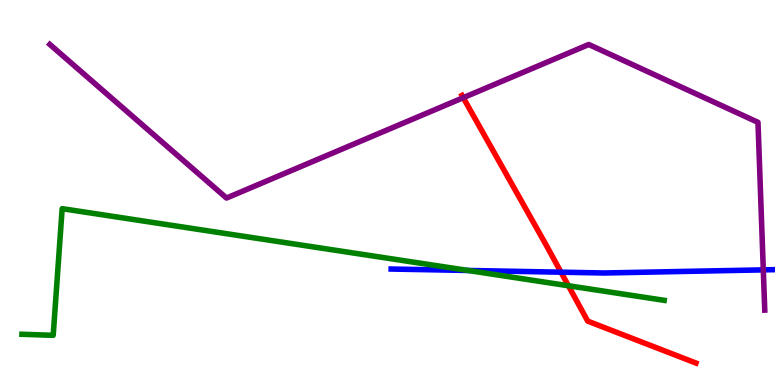[{'lines': ['blue', 'red'], 'intersections': [{'x': 7.24, 'y': 2.93}]}, {'lines': ['green', 'red'], 'intersections': [{'x': 7.33, 'y': 2.58}]}, {'lines': ['purple', 'red'], 'intersections': [{'x': 5.98, 'y': 7.46}]}, {'lines': ['blue', 'green'], 'intersections': [{'x': 6.04, 'y': 2.97}]}, {'lines': ['blue', 'purple'], 'intersections': [{'x': 9.85, 'y': 2.99}]}, {'lines': ['green', 'purple'], 'intersections': []}]